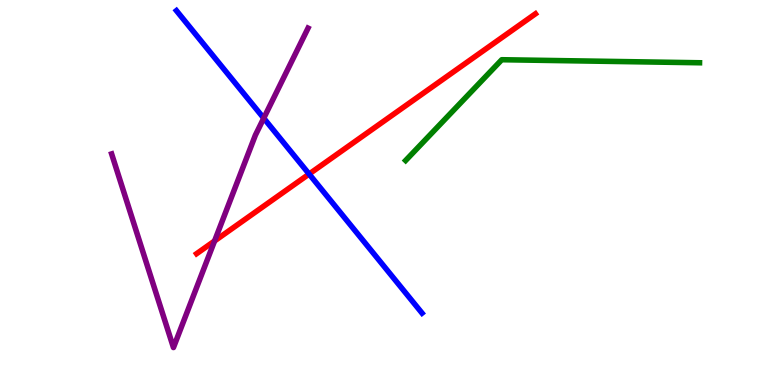[{'lines': ['blue', 'red'], 'intersections': [{'x': 3.99, 'y': 5.48}]}, {'lines': ['green', 'red'], 'intersections': []}, {'lines': ['purple', 'red'], 'intersections': [{'x': 2.77, 'y': 3.74}]}, {'lines': ['blue', 'green'], 'intersections': []}, {'lines': ['blue', 'purple'], 'intersections': [{'x': 3.4, 'y': 6.93}]}, {'lines': ['green', 'purple'], 'intersections': []}]